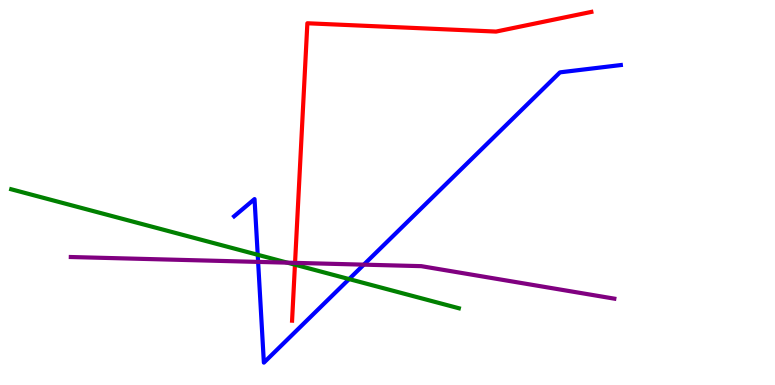[{'lines': ['blue', 'red'], 'intersections': []}, {'lines': ['green', 'red'], 'intersections': [{'x': 3.81, 'y': 3.13}]}, {'lines': ['purple', 'red'], 'intersections': [{'x': 3.81, 'y': 3.17}]}, {'lines': ['blue', 'green'], 'intersections': [{'x': 3.33, 'y': 3.38}, {'x': 4.5, 'y': 2.75}]}, {'lines': ['blue', 'purple'], 'intersections': [{'x': 3.33, 'y': 3.2}, {'x': 4.69, 'y': 3.13}]}, {'lines': ['green', 'purple'], 'intersections': [{'x': 3.71, 'y': 3.18}]}]